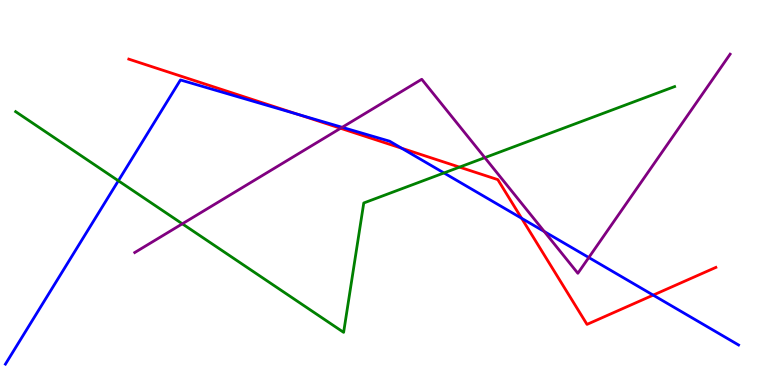[{'lines': ['blue', 'red'], 'intersections': [{'x': 3.84, 'y': 7.03}, {'x': 5.18, 'y': 6.15}, {'x': 6.73, 'y': 4.33}, {'x': 8.43, 'y': 2.33}]}, {'lines': ['green', 'red'], 'intersections': [{'x': 5.93, 'y': 5.66}]}, {'lines': ['purple', 'red'], 'intersections': [{'x': 4.39, 'y': 6.67}]}, {'lines': ['blue', 'green'], 'intersections': [{'x': 1.53, 'y': 5.3}, {'x': 5.73, 'y': 5.51}]}, {'lines': ['blue', 'purple'], 'intersections': [{'x': 4.42, 'y': 6.69}, {'x': 7.02, 'y': 3.99}, {'x': 7.6, 'y': 3.31}]}, {'lines': ['green', 'purple'], 'intersections': [{'x': 2.35, 'y': 4.19}, {'x': 6.26, 'y': 5.91}]}]